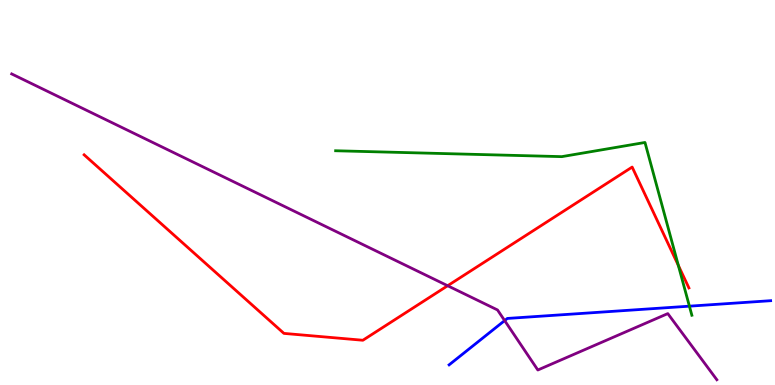[{'lines': ['blue', 'red'], 'intersections': []}, {'lines': ['green', 'red'], 'intersections': [{'x': 8.75, 'y': 3.11}]}, {'lines': ['purple', 'red'], 'intersections': [{'x': 5.78, 'y': 2.58}]}, {'lines': ['blue', 'green'], 'intersections': [{'x': 8.9, 'y': 2.05}]}, {'lines': ['blue', 'purple'], 'intersections': [{'x': 6.51, 'y': 1.67}]}, {'lines': ['green', 'purple'], 'intersections': []}]